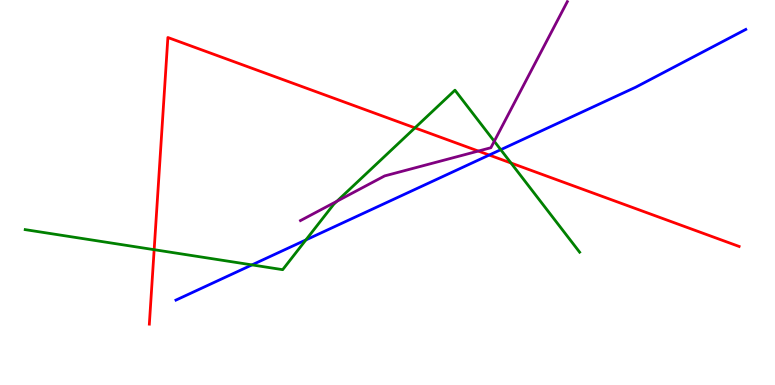[{'lines': ['blue', 'red'], 'intersections': [{'x': 6.31, 'y': 5.97}]}, {'lines': ['green', 'red'], 'intersections': [{'x': 1.99, 'y': 3.51}, {'x': 5.35, 'y': 6.68}, {'x': 6.59, 'y': 5.77}]}, {'lines': ['purple', 'red'], 'intersections': [{'x': 6.17, 'y': 6.08}]}, {'lines': ['blue', 'green'], 'intersections': [{'x': 3.25, 'y': 3.12}, {'x': 3.95, 'y': 3.77}, {'x': 6.46, 'y': 6.11}]}, {'lines': ['blue', 'purple'], 'intersections': []}, {'lines': ['green', 'purple'], 'intersections': [{'x': 4.35, 'y': 4.77}, {'x': 6.38, 'y': 6.33}]}]